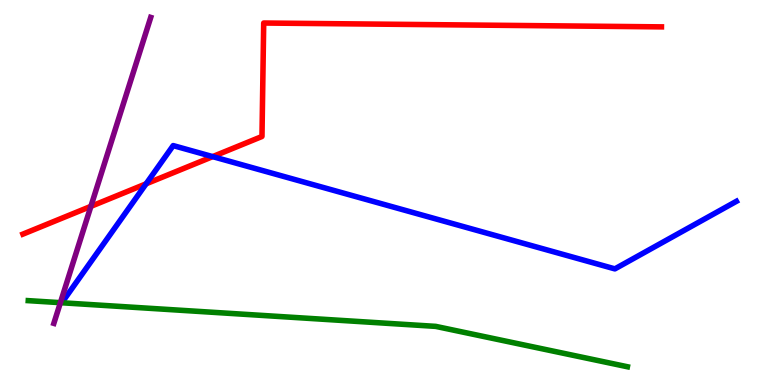[{'lines': ['blue', 'red'], 'intersections': [{'x': 1.89, 'y': 5.23}, {'x': 2.74, 'y': 5.93}]}, {'lines': ['green', 'red'], 'intersections': []}, {'lines': ['purple', 'red'], 'intersections': [{'x': 1.17, 'y': 4.64}]}, {'lines': ['blue', 'green'], 'intersections': []}, {'lines': ['blue', 'purple'], 'intersections': []}, {'lines': ['green', 'purple'], 'intersections': [{'x': 0.779, 'y': 2.14}]}]